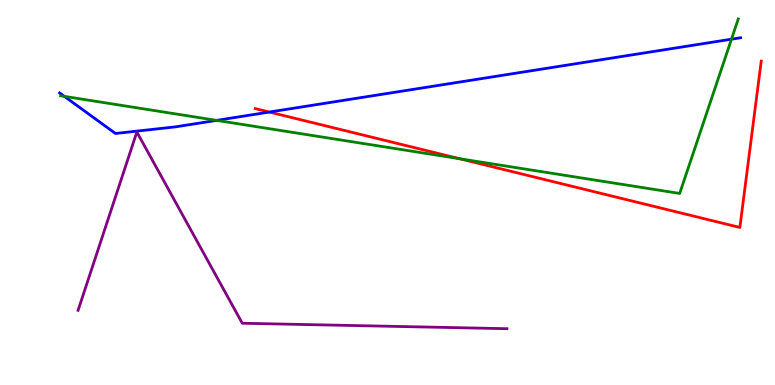[{'lines': ['blue', 'red'], 'intersections': [{'x': 3.48, 'y': 7.09}]}, {'lines': ['green', 'red'], 'intersections': [{'x': 5.93, 'y': 5.88}]}, {'lines': ['purple', 'red'], 'intersections': []}, {'lines': ['blue', 'green'], 'intersections': [{'x': 0.83, 'y': 7.5}, {'x': 2.79, 'y': 6.87}, {'x': 9.44, 'y': 8.98}]}, {'lines': ['blue', 'purple'], 'intersections': []}, {'lines': ['green', 'purple'], 'intersections': []}]